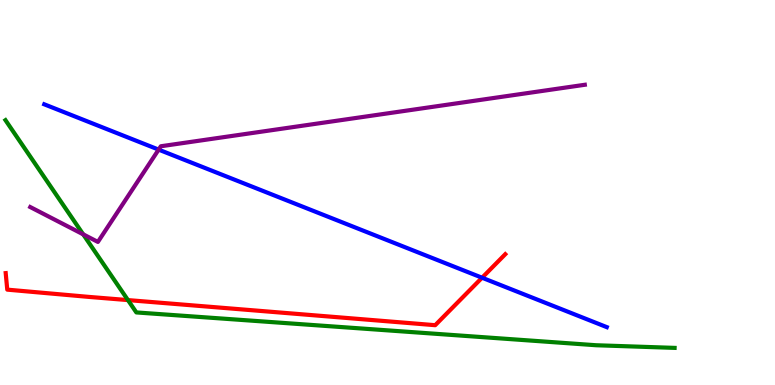[{'lines': ['blue', 'red'], 'intersections': [{'x': 6.22, 'y': 2.79}]}, {'lines': ['green', 'red'], 'intersections': [{'x': 1.65, 'y': 2.21}]}, {'lines': ['purple', 'red'], 'intersections': []}, {'lines': ['blue', 'green'], 'intersections': []}, {'lines': ['blue', 'purple'], 'intersections': [{'x': 2.05, 'y': 6.11}]}, {'lines': ['green', 'purple'], 'intersections': [{'x': 1.07, 'y': 3.91}]}]